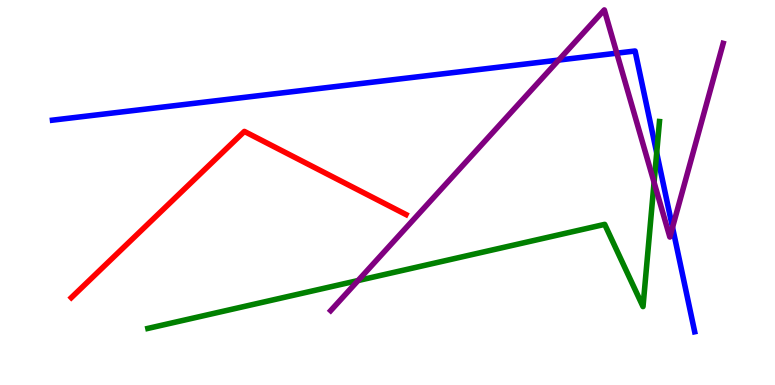[{'lines': ['blue', 'red'], 'intersections': []}, {'lines': ['green', 'red'], 'intersections': []}, {'lines': ['purple', 'red'], 'intersections': []}, {'lines': ['blue', 'green'], 'intersections': [{'x': 8.47, 'y': 6.03}]}, {'lines': ['blue', 'purple'], 'intersections': [{'x': 7.21, 'y': 8.44}, {'x': 7.96, 'y': 8.62}, {'x': 8.68, 'y': 4.09}]}, {'lines': ['green', 'purple'], 'intersections': [{'x': 4.62, 'y': 2.71}, {'x': 8.44, 'y': 5.26}]}]